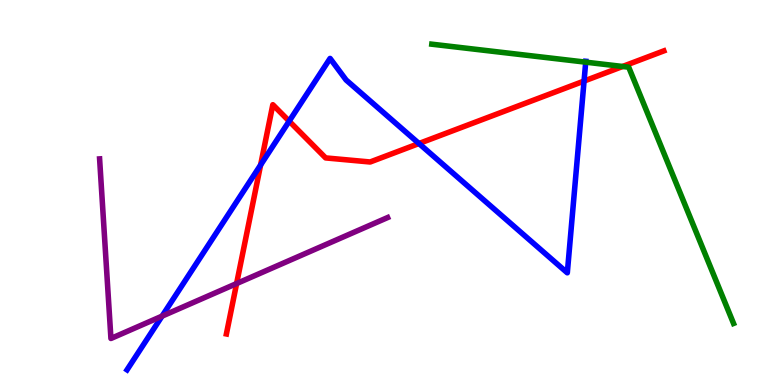[{'lines': ['blue', 'red'], 'intersections': [{'x': 3.36, 'y': 5.72}, {'x': 3.73, 'y': 6.85}, {'x': 5.41, 'y': 6.27}, {'x': 7.54, 'y': 7.89}]}, {'lines': ['green', 'red'], 'intersections': [{'x': 8.03, 'y': 8.27}]}, {'lines': ['purple', 'red'], 'intersections': [{'x': 3.05, 'y': 2.63}]}, {'lines': ['blue', 'green'], 'intersections': [{'x': 7.56, 'y': 8.39}]}, {'lines': ['blue', 'purple'], 'intersections': [{'x': 2.09, 'y': 1.79}]}, {'lines': ['green', 'purple'], 'intersections': []}]